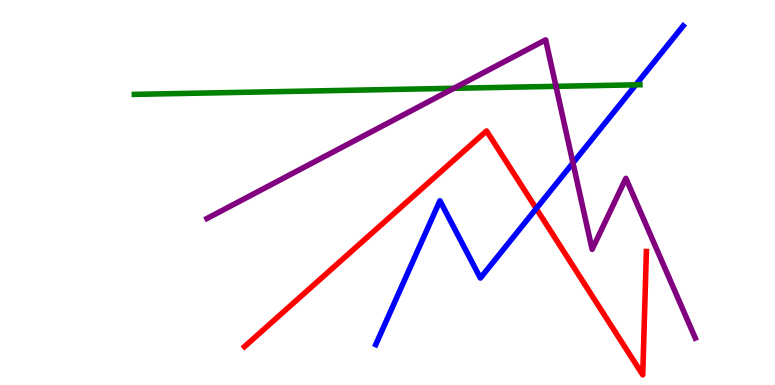[{'lines': ['blue', 'red'], 'intersections': [{'x': 6.92, 'y': 4.58}]}, {'lines': ['green', 'red'], 'intersections': []}, {'lines': ['purple', 'red'], 'intersections': []}, {'lines': ['blue', 'green'], 'intersections': [{'x': 8.2, 'y': 7.8}]}, {'lines': ['blue', 'purple'], 'intersections': [{'x': 7.39, 'y': 5.77}]}, {'lines': ['green', 'purple'], 'intersections': [{'x': 5.86, 'y': 7.71}, {'x': 7.17, 'y': 7.76}]}]